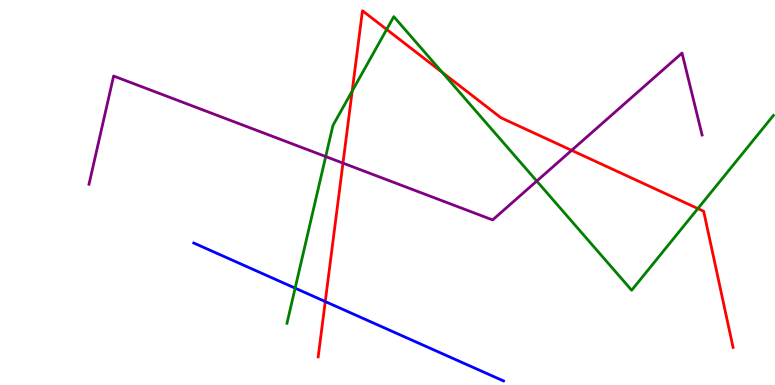[{'lines': ['blue', 'red'], 'intersections': [{'x': 4.2, 'y': 2.17}]}, {'lines': ['green', 'red'], 'intersections': [{'x': 4.54, 'y': 7.64}, {'x': 4.99, 'y': 9.24}, {'x': 5.71, 'y': 8.12}, {'x': 9.0, 'y': 4.58}]}, {'lines': ['purple', 'red'], 'intersections': [{'x': 4.43, 'y': 5.76}, {'x': 7.38, 'y': 6.09}]}, {'lines': ['blue', 'green'], 'intersections': [{'x': 3.81, 'y': 2.52}]}, {'lines': ['blue', 'purple'], 'intersections': []}, {'lines': ['green', 'purple'], 'intersections': [{'x': 4.2, 'y': 5.93}, {'x': 6.93, 'y': 5.3}]}]